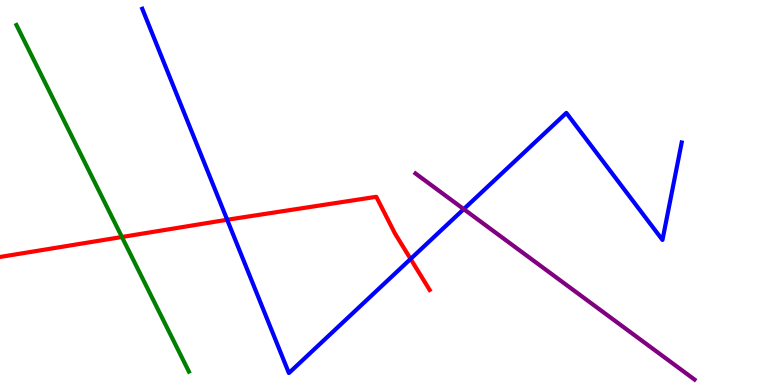[{'lines': ['blue', 'red'], 'intersections': [{'x': 2.93, 'y': 4.29}, {'x': 5.3, 'y': 3.27}]}, {'lines': ['green', 'red'], 'intersections': [{'x': 1.57, 'y': 3.84}]}, {'lines': ['purple', 'red'], 'intersections': []}, {'lines': ['blue', 'green'], 'intersections': []}, {'lines': ['blue', 'purple'], 'intersections': [{'x': 5.98, 'y': 4.57}]}, {'lines': ['green', 'purple'], 'intersections': []}]